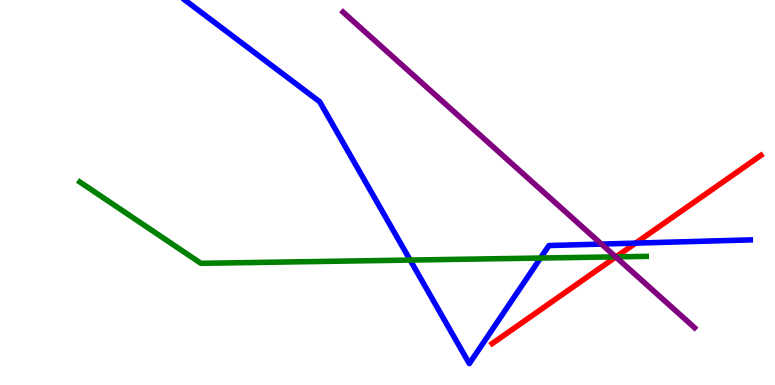[{'lines': ['blue', 'red'], 'intersections': [{'x': 8.2, 'y': 3.69}]}, {'lines': ['green', 'red'], 'intersections': [{'x': 7.95, 'y': 3.33}]}, {'lines': ['purple', 'red'], 'intersections': [{'x': 7.95, 'y': 3.32}]}, {'lines': ['blue', 'green'], 'intersections': [{'x': 5.29, 'y': 3.24}, {'x': 6.97, 'y': 3.3}]}, {'lines': ['blue', 'purple'], 'intersections': [{'x': 7.76, 'y': 3.66}]}, {'lines': ['green', 'purple'], 'intersections': [{'x': 7.94, 'y': 3.33}]}]